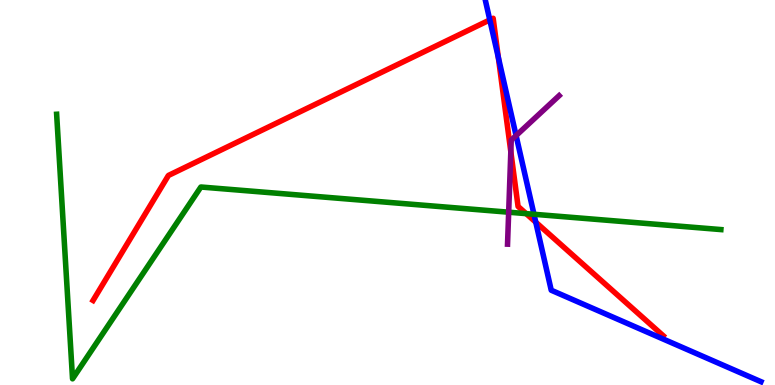[{'lines': ['blue', 'red'], 'intersections': [{'x': 6.32, 'y': 9.48}, {'x': 6.43, 'y': 8.51}, {'x': 6.91, 'y': 4.23}]}, {'lines': ['green', 'red'], 'intersections': [{'x': 6.79, 'y': 4.45}]}, {'lines': ['purple', 'red'], 'intersections': [{'x': 6.59, 'y': 6.06}]}, {'lines': ['blue', 'green'], 'intersections': [{'x': 6.89, 'y': 4.43}]}, {'lines': ['blue', 'purple'], 'intersections': [{'x': 6.66, 'y': 6.48}]}, {'lines': ['green', 'purple'], 'intersections': [{'x': 6.56, 'y': 4.49}]}]